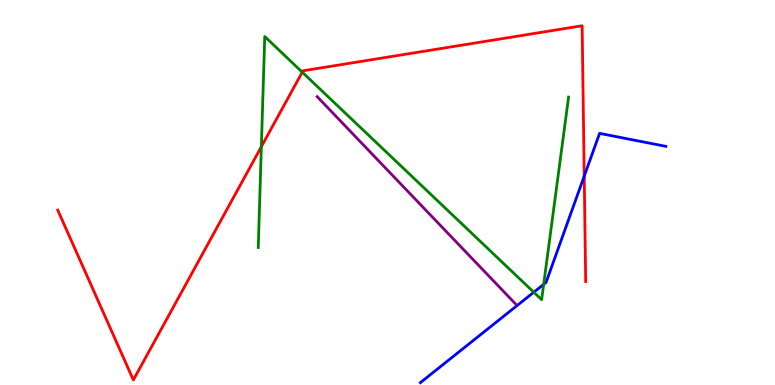[{'lines': ['blue', 'red'], 'intersections': [{'x': 7.54, 'y': 5.43}]}, {'lines': ['green', 'red'], 'intersections': [{'x': 3.37, 'y': 6.19}, {'x': 3.9, 'y': 8.13}]}, {'lines': ['purple', 'red'], 'intersections': []}, {'lines': ['blue', 'green'], 'intersections': [{'x': 6.89, 'y': 2.41}, {'x': 7.02, 'y': 2.61}]}, {'lines': ['blue', 'purple'], 'intersections': []}, {'lines': ['green', 'purple'], 'intersections': []}]